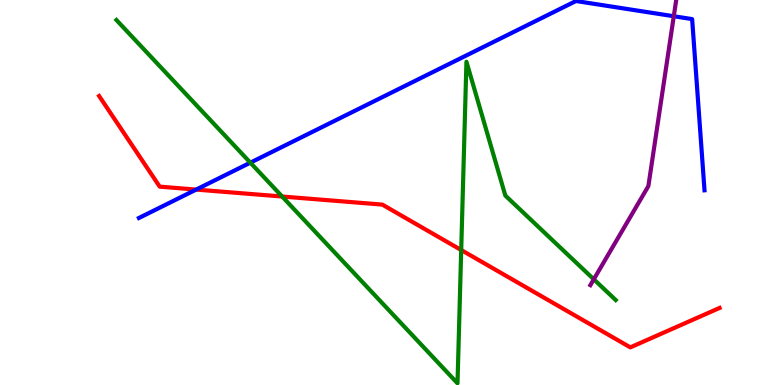[{'lines': ['blue', 'red'], 'intersections': [{'x': 2.53, 'y': 5.08}]}, {'lines': ['green', 'red'], 'intersections': [{'x': 3.64, 'y': 4.9}, {'x': 5.95, 'y': 3.51}]}, {'lines': ['purple', 'red'], 'intersections': []}, {'lines': ['blue', 'green'], 'intersections': [{'x': 3.23, 'y': 5.77}]}, {'lines': ['blue', 'purple'], 'intersections': [{'x': 8.69, 'y': 9.58}]}, {'lines': ['green', 'purple'], 'intersections': [{'x': 7.66, 'y': 2.75}]}]